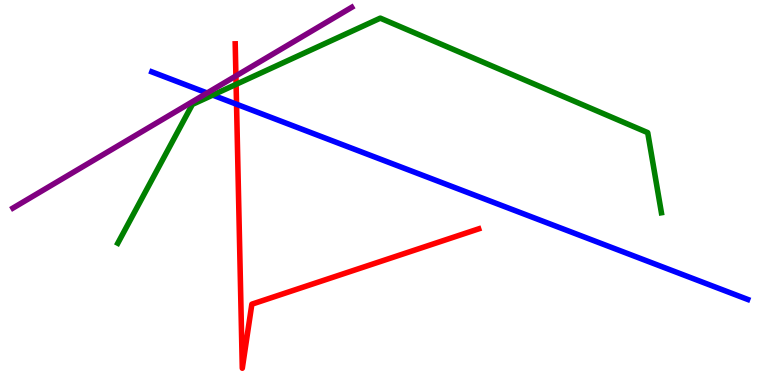[{'lines': ['blue', 'red'], 'intersections': [{'x': 3.05, 'y': 7.29}]}, {'lines': ['green', 'red'], 'intersections': [{'x': 3.05, 'y': 7.81}]}, {'lines': ['purple', 'red'], 'intersections': [{'x': 3.04, 'y': 8.03}]}, {'lines': ['blue', 'green'], 'intersections': [{'x': 2.74, 'y': 7.53}]}, {'lines': ['blue', 'purple'], 'intersections': [{'x': 2.67, 'y': 7.58}]}, {'lines': ['green', 'purple'], 'intersections': []}]